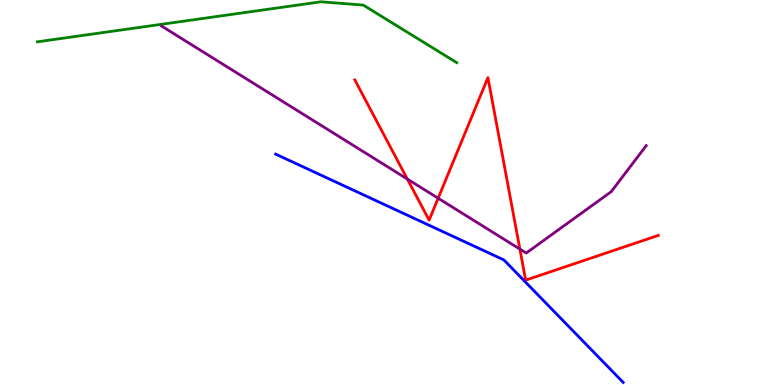[{'lines': ['blue', 'red'], 'intersections': []}, {'lines': ['green', 'red'], 'intersections': []}, {'lines': ['purple', 'red'], 'intersections': [{'x': 5.26, 'y': 5.35}, {'x': 5.65, 'y': 4.85}, {'x': 6.71, 'y': 3.53}]}, {'lines': ['blue', 'green'], 'intersections': []}, {'lines': ['blue', 'purple'], 'intersections': []}, {'lines': ['green', 'purple'], 'intersections': []}]